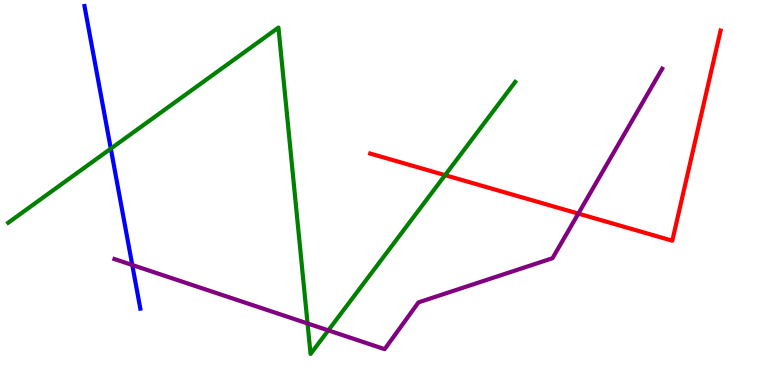[{'lines': ['blue', 'red'], 'intersections': []}, {'lines': ['green', 'red'], 'intersections': [{'x': 5.74, 'y': 5.45}]}, {'lines': ['purple', 'red'], 'intersections': [{'x': 7.46, 'y': 4.45}]}, {'lines': ['blue', 'green'], 'intersections': [{'x': 1.43, 'y': 6.14}]}, {'lines': ['blue', 'purple'], 'intersections': [{'x': 1.71, 'y': 3.12}]}, {'lines': ['green', 'purple'], 'intersections': [{'x': 3.97, 'y': 1.6}, {'x': 4.24, 'y': 1.42}]}]